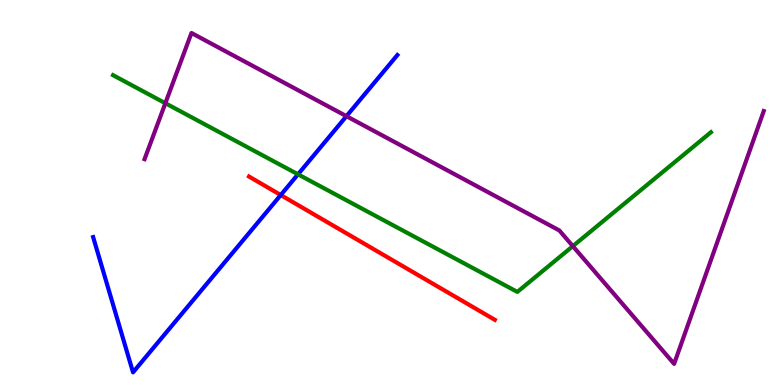[{'lines': ['blue', 'red'], 'intersections': [{'x': 3.62, 'y': 4.93}]}, {'lines': ['green', 'red'], 'intersections': []}, {'lines': ['purple', 'red'], 'intersections': []}, {'lines': ['blue', 'green'], 'intersections': [{'x': 3.85, 'y': 5.47}]}, {'lines': ['blue', 'purple'], 'intersections': [{'x': 4.47, 'y': 6.98}]}, {'lines': ['green', 'purple'], 'intersections': [{'x': 2.13, 'y': 7.32}, {'x': 7.39, 'y': 3.61}]}]